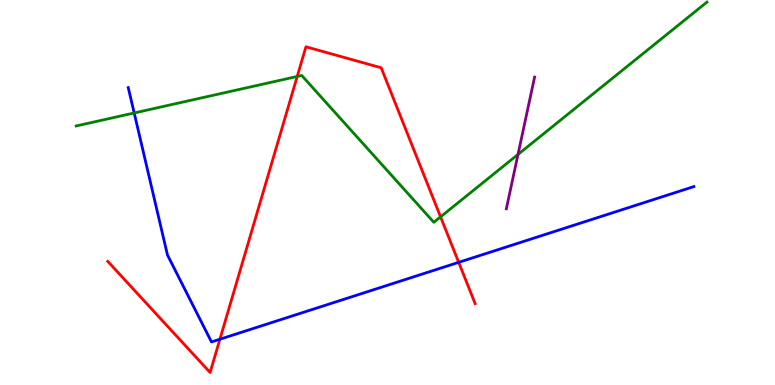[{'lines': ['blue', 'red'], 'intersections': [{'x': 2.84, 'y': 1.19}, {'x': 5.92, 'y': 3.19}]}, {'lines': ['green', 'red'], 'intersections': [{'x': 3.84, 'y': 8.01}, {'x': 5.68, 'y': 4.37}]}, {'lines': ['purple', 'red'], 'intersections': []}, {'lines': ['blue', 'green'], 'intersections': [{'x': 1.73, 'y': 7.07}]}, {'lines': ['blue', 'purple'], 'intersections': []}, {'lines': ['green', 'purple'], 'intersections': [{'x': 6.68, 'y': 5.99}]}]